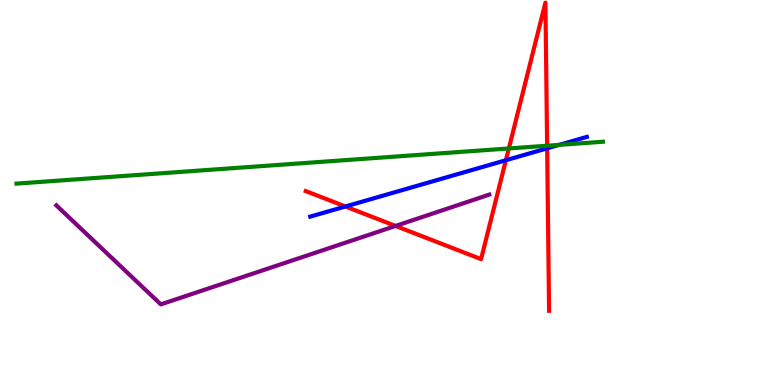[{'lines': ['blue', 'red'], 'intersections': [{'x': 4.46, 'y': 4.64}, {'x': 6.53, 'y': 5.84}, {'x': 7.06, 'y': 6.15}]}, {'lines': ['green', 'red'], 'intersections': [{'x': 6.57, 'y': 6.14}, {'x': 7.06, 'y': 6.21}]}, {'lines': ['purple', 'red'], 'intersections': [{'x': 5.1, 'y': 4.13}]}, {'lines': ['blue', 'green'], 'intersections': [{'x': 7.22, 'y': 6.24}]}, {'lines': ['blue', 'purple'], 'intersections': []}, {'lines': ['green', 'purple'], 'intersections': []}]